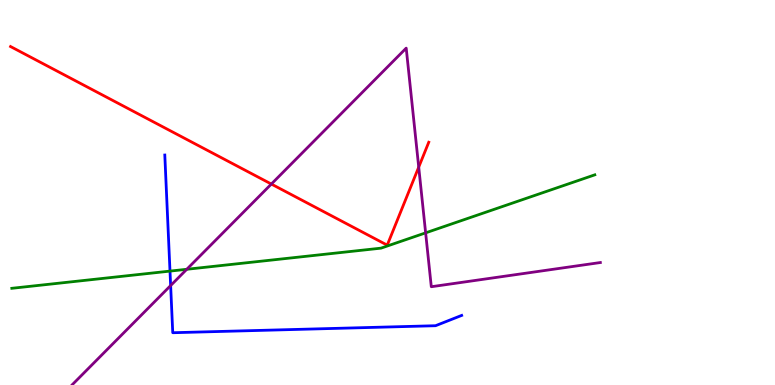[{'lines': ['blue', 'red'], 'intersections': []}, {'lines': ['green', 'red'], 'intersections': []}, {'lines': ['purple', 'red'], 'intersections': [{'x': 3.5, 'y': 5.22}, {'x': 5.4, 'y': 5.66}]}, {'lines': ['blue', 'green'], 'intersections': [{'x': 2.19, 'y': 2.96}]}, {'lines': ['blue', 'purple'], 'intersections': [{'x': 2.2, 'y': 2.58}]}, {'lines': ['green', 'purple'], 'intersections': [{'x': 2.41, 'y': 3.01}, {'x': 5.49, 'y': 3.95}]}]